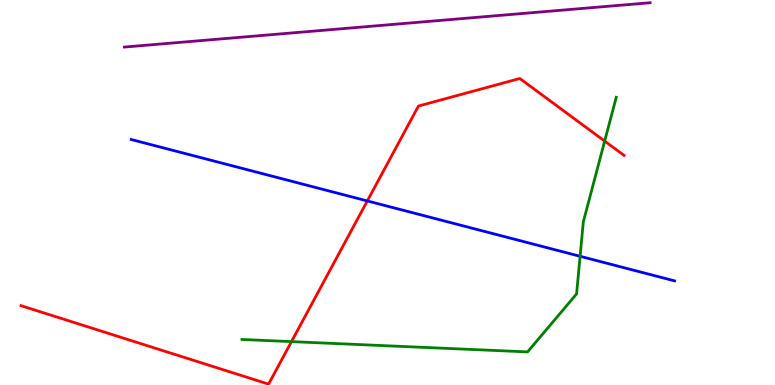[{'lines': ['blue', 'red'], 'intersections': [{'x': 4.74, 'y': 4.78}]}, {'lines': ['green', 'red'], 'intersections': [{'x': 3.76, 'y': 1.13}, {'x': 7.8, 'y': 6.34}]}, {'lines': ['purple', 'red'], 'intersections': []}, {'lines': ['blue', 'green'], 'intersections': [{'x': 7.49, 'y': 3.34}]}, {'lines': ['blue', 'purple'], 'intersections': []}, {'lines': ['green', 'purple'], 'intersections': []}]